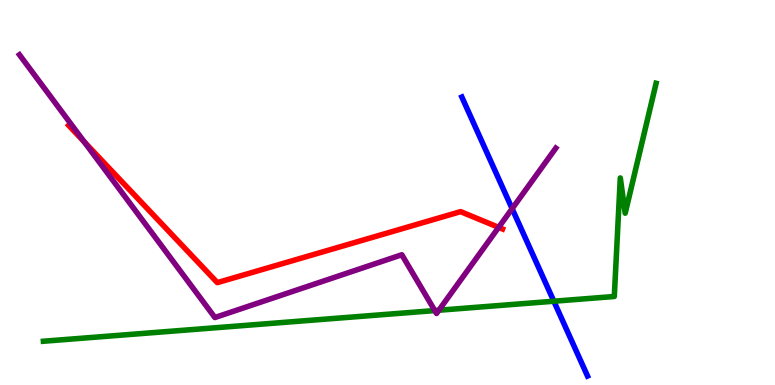[{'lines': ['blue', 'red'], 'intersections': []}, {'lines': ['green', 'red'], 'intersections': []}, {'lines': ['purple', 'red'], 'intersections': [{'x': 1.09, 'y': 6.31}, {'x': 6.43, 'y': 4.09}]}, {'lines': ['blue', 'green'], 'intersections': [{'x': 7.15, 'y': 2.18}]}, {'lines': ['blue', 'purple'], 'intersections': [{'x': 6.61, 'y': 4.58}]}, {'lines': ['green', 'purple'], 'intersections': [{'x': 5.61, 'y': 1.93}, {'x': 5.66, 'y': 1.94}]}]